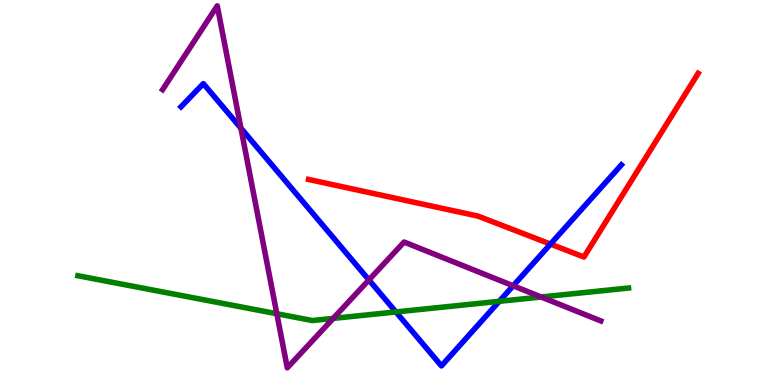[{'lines': ['blue', 'red'], 'intersections': [{'x': 7.1, 'y': 3.66}]}, {'lines': ['green', 'red'], 'intersections': []}, {'lines': ['purple', 'red'], 'intersections': []}, {'lines': ['blue', 'green'], 'intersections': [{'x': 5.11, 'y': 1.9}, {'x': 6.44, 'y': 2.17}]}, {'lines': ['blue', 'purple'], 'intersections': [{'x': 3.11, 'y': 6.67}, {'x': 4.76, 'y': 2.73}, {'x': 6.62, 'y': 2.58}]}, {'lines': ['green', 'purple'], 'intersections': [{'x': 3.57, 'y': 1.85}, {'x': 4.3, 'y': 1.73}, {'x': 6.98, 'y': 2.29}]}]